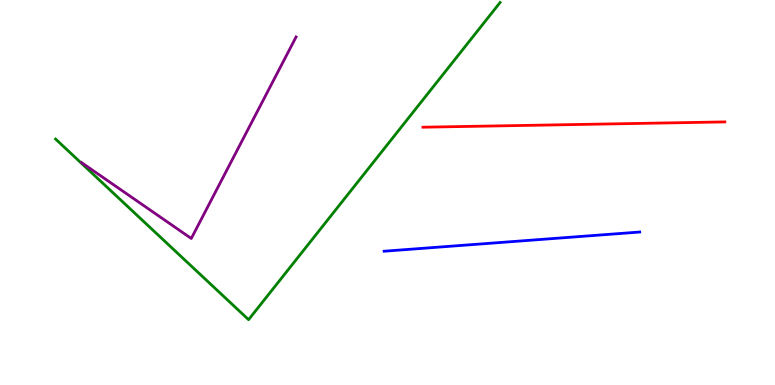[{'lines': ['blue', 'red'], 'intersections': []}, {'lines': ['green', 'red'], 'intersections': []}, {'lines': ['purple', 'red'], 'intersections': []}, {'lines': ['blue', 'green'], 'intersections': []}, {'lines': ['blue', 'purple'], 'intersections': []}, {'lines': ['green', 'purple'], 'intersections': []}]